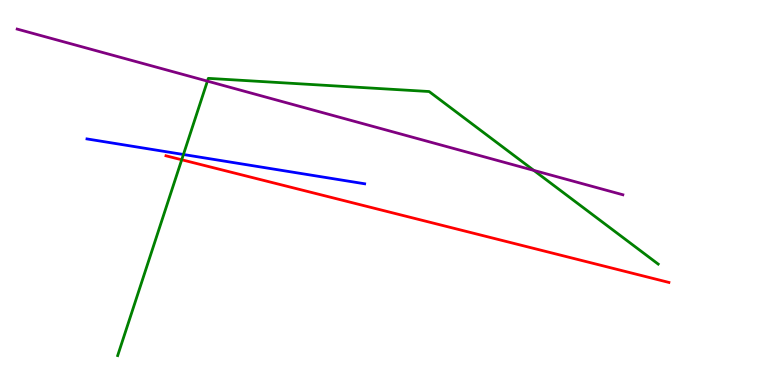[{'lines': ['blue', 'red'], 'intersections': []}, {'lines': ['green', 'red'], 'intersections': [{'x': 2.34, 'y': 5.85}]}, {'lines': ['purple', 'red'], 'intersections': []}, {'lines': ['blue', 'green'], 'intersections': [{'x': 2.37, 'y': 5.99}]}, {'lines': ['blue', 'purple'], 'intersections': []}, {'lines': ['green', 'purple'], 'intersections': [{'x': 2.68, 'y': 7.89}, {'x': 6.89, 'y': 5.57}]}]